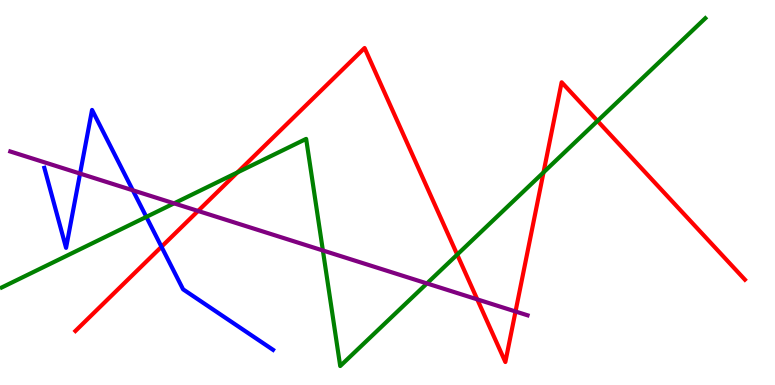[{'lines': ['blue', 'red'], 'intersections': [{'x': 2.08, 'y': 3.59}]}, {'lines': ['green', 'red'], 'intersections': [{'x': 3.06, 'y': 5.52}, {'x': 5.9, 'y': 3.39}, {'x': 7.01, 'y': 5.52}, {'x': 7.71, 'y': 6.86}]}, {'lines': ['purple', 'red'], 'intersections': [{'x': 2.56, 'y': 4.52}, {'x': 6.16, 'y': 2.22}, {'x': 6.65, 'y': 1.91}]}, {'lines': ['blue', 'green'], 'intersections': [{'x': 1.89, 'y': 4.37}]}, {'lines': ['blue', 'purple'], 'intersections': [{'x': 1.03, 'y': 5.49}, {'x': 1.71, 'y': 5.06}]}, {'lines': ['green', 'purple'], 'intersections': [{'x': 2.25, 'y': 4.72}, {'x': 4.17, 'y': 3.49}, {'x': 5.51, 'y': 2.64}]}]